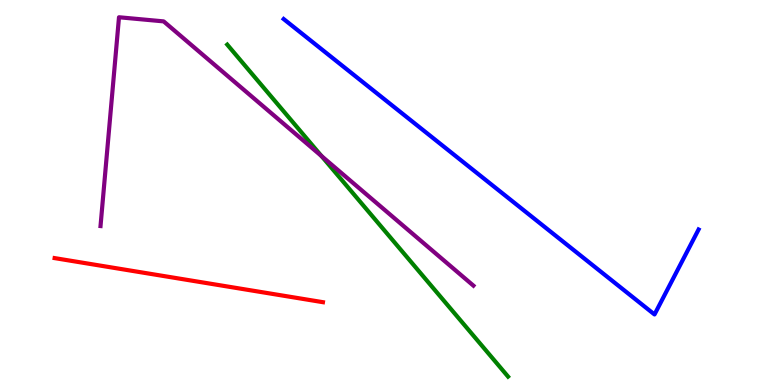[{'lines': ['blue', 'red'], 'intersections': []}, {'lines': ['green', 'red'], 'intersections': []}, {'lines': ['purple', 'red'], 'intersections': []}, {'lines': ['blue', 'green'], 'intersections': []}, {'lines': ['blue', 'purple'], 'intersections': []}, {'lines': ['green', 'purple'], 'intersections': [{'x': 4.15, 'y': 5.95}]}]